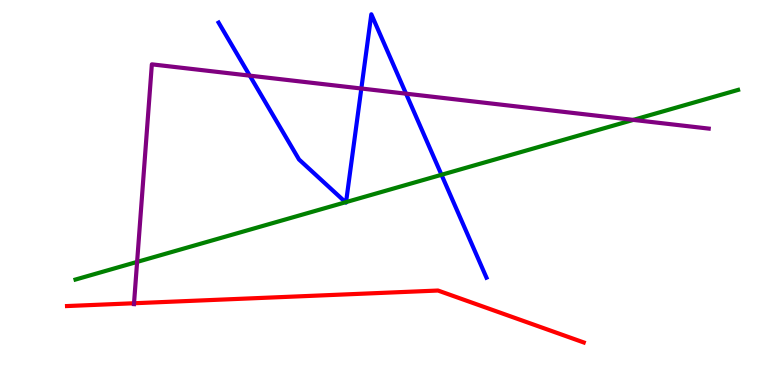[{'lines': ['blue', 'red'], 'intersections': []}, {'lines': ['green', 'red'], 'intersections': []}, {'lines': ['purple', 'red'], 'intersections': [{'x': 1.73, 'y': 2.12}]}, {'lines': ['blue', 'green'], 'intersections': [{'x': 4.46, 'y': 4.75}, {'x': 4.47, 'y': 4.75}, {'x': 5.7, 'y': 5.46}]}, {'lines': ['blue', 'purple'], 'intersections': [{'x': 3.22, 'y': 8.04}, {'x': 4.66, 'y': 7.7}, {'x': 5.24, 'y': 7.57}]}, {'lines': ['green', 'purple'], 'intersections': [{'x': 1.77, 'y': 3.2}, {'x': 8.17, 'y': 6.89}]}]